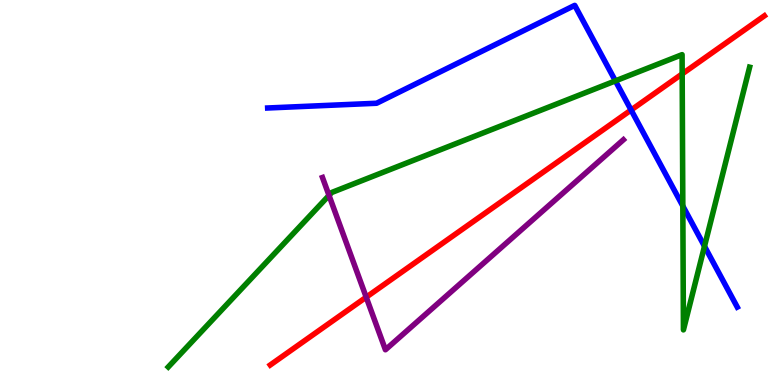[{'lines': ['blue', 'red'], 'intersections': [{'x': 8.14, 'y': 7.14}]}, {'lines': ['green', 'red'], 'intersections': [{'x': 8.8, 'y': 8.08}]}, {'lines': ['purple', 'red'], 'intersections': [{'x': 4.73, 'y': 2.28}]}, {'lines': ['blue', 'green'], 'intersections': [{'x': 7.94, 'y': 7.9}, {'x': 8.81, 'y': 4.65}, {'x': 9.09, 'y': 3.6}]}, {'lines': ['blue', 'purple'], 'intersections': []}, {'lines': ['green', 'purple'], 'intersections': [{'x': 4.25, 'y': 4.92}]}]